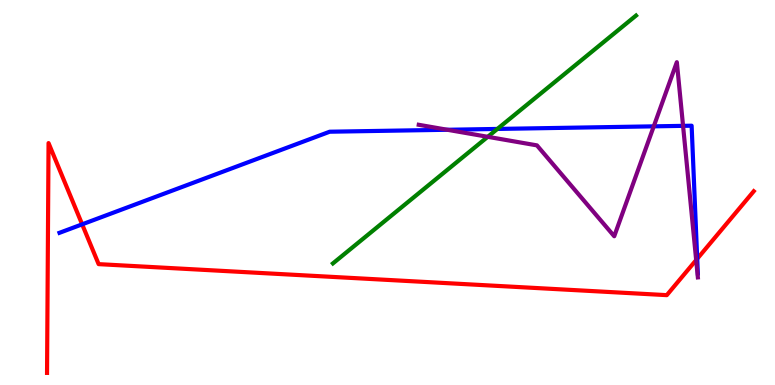[{'lines': ['blue', 'red'], 'intersections': [{'x': 1.06, 'y': 4.17}, {'x': 9.0, 'y': 3.28}]}, {'lines': ['green', 'red'], 'intersections': []}, {'lines': ['purple', 'red'], 'intersections': [{'x': 8.98, 'y': 3.25}]}, {'lines': ['blue', 'green'], 'intersections': [{'x': 6.42, 'y': 6.65}]}, {'lines': ['blue', 'purple'], 'intersections': [{'x': 5.77, 'y': 6.63}, {'x': 8.44, 'y': 6.72}, {'x': 8.81, 'y': 6.73}]}, {'lines': ['green', 'purple'], 'intersections': [{'x': 6.29, 'y': 6.45}]}]